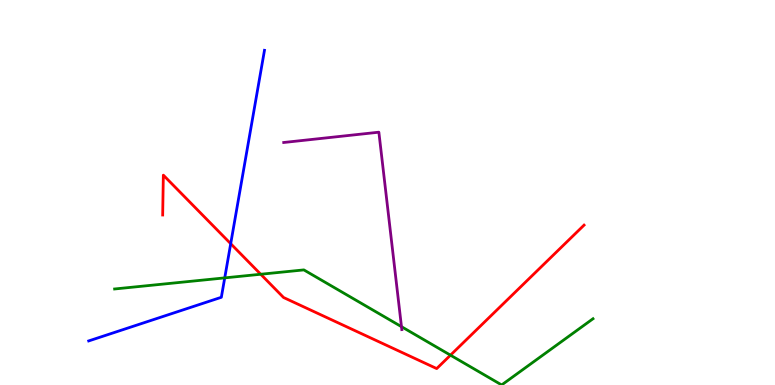[{'lines': ['blue', 'red'], 'intersections': [{'x': 2.98, 'y': 3.67}]}, {'lines': ['green', 'red'], 'intersections': [{'x': 3.36, 'y': 2.88}, {'x': 5.81, 'y': 0.775}]}, {'lines': ['purple', 'red'], 'intersections': []}, {'lines': ['blue', 'green'], 'intersections': [{'x': 2.9, 'y': 2.78}]}, {'lines': ['blue', 'purple'], 'intersections': []}, {'lines': ['green', 'purple'], 'intersections': [{'x': 5.18, 'y': 1.51}]}]